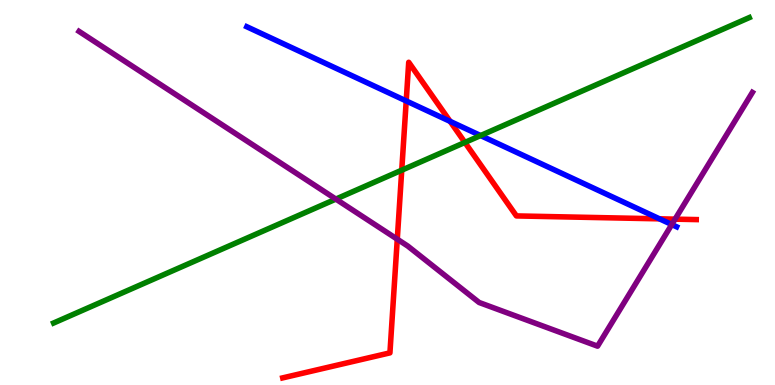[{'lines': ['blue', 'red'], 'intersections': [{'x': 5.24, 'y': 7.38}, {'x': 5.81, 'y': 6.85}, {'x': 8.51, 'y': 4.32}]}, {'lines': ['green', 'red'], 'intersections': [{'x': 5.18, 'y': 5.58}, {'x': 6.0, 'y': 6.3}]}, {'lines': ['purple', 'red'], 'intersections': [{'x': 5.13, 'y': 3.79}, {'x': 8.71, 'y': 4.31}]}, {'lines': ['blue', 'green'], 'intersections': [{'x': 6.2, 'y': 6.48}]}, {'lines': ['blue', 'purple'], 'intersections': [{'x': 8.67, 'y': 4.17}]}, {'lines': ['green', 'purple'], 'intersections': [{'x': 4.33, 'y': 4.83}]}]